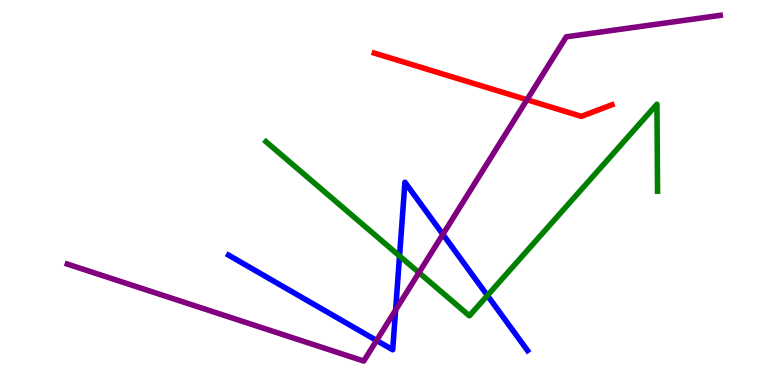[{'lines': ['blue', 'red'], 'intersections': []}, {'lines': ['green', 'red'], 'intersections': []}, {'lines': ['purple', 'red'], 'intersections': [{'x': 6.8, 'y': 7.41}]}, {'lines': ['blue', 'green'], 'intersections': [{'x': 5.16, 'y': 3.35}, {'x': 6.29, 'y': 2.33}]}, {'lines': ['blue', 'purple'], 'intersections': [{'x': 4.86, 'y': 1.16}, {'x': 5.1, 'y': 1.95}, {'x': 5.71, 'y': 3.91}]}, {'lines': ['green', 'purple'], 'intersections': [{'x': 5.41, 'y': 2.92}]}]